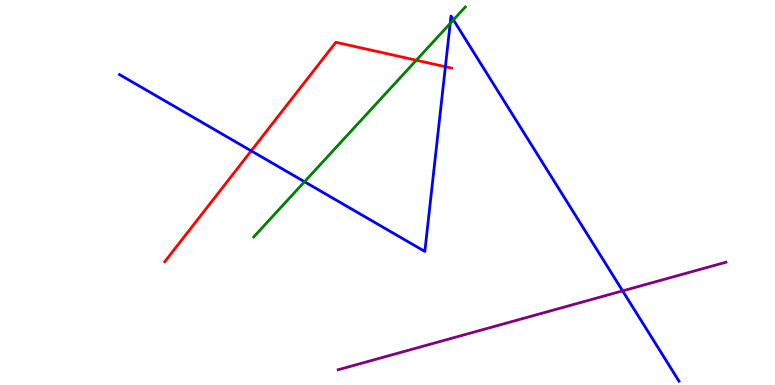[{'lines': ['blue', 'red'], 'intersections': [{'x': 3.24, 'y': 6.08}, {'x': 5.75, 'y': 8.27}]}, {'lines': ['green', 'red'], 'intersections': [{'x': 5.37, 'y': 8.44}]}, {'lines': ['purple', 'red'], 'intersections': []}, {'lines': ['blue', 'green'], 'intersections': [{'x': 3.93, 'y': 5.28}, {'x': 5.81, 'y': 9.39}, {'x': 5.85, 'y': 9.48}]}, {'lines': ['blue', 'purple'], 'intersections': [{'x': 8.03, 'y': 2.44}]}, {'lines': ['green', 'purple'], 'intersections': []}]